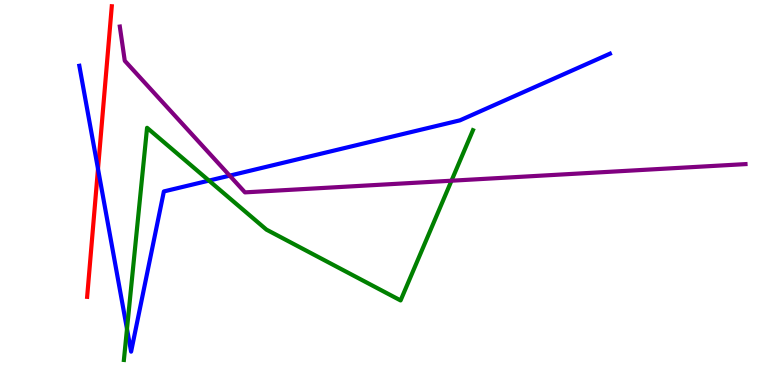[{'lines': ['blue', 'red'], 'intersections': [{'x': 1.26, 'y': 5.61}]}, {'lines': ['green', 'red'], 'intersections': []}, {'lines': ['purple', 'red'], 'intersections': []}, {'lines': ['blue', 'green'], 'intersections': [{'x': 1.64, 'y': 1.46}, {'x': 2.7, 'y': 5.31}]}, {'lines': ['blue', 'purple'], 'intersections': [{'x': 2.96, 'y': 5.44}]}, {'lines': ['green', 'purple'], 'intersections': [{'x': 5.83, 'y': 5.31}]}]